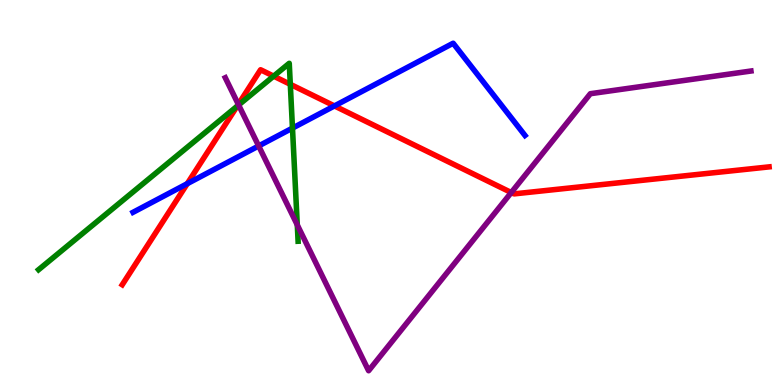[{'lines': ['blue', 'red'], 'intersections': [{'x': 2.42, 'y': 5.23}, {'x': 4.32, 'y': 7.25}]}, {'lines': ['green', 'red'], 'intersections': [{'x': 3.06, 'y': 7.24}, {'x': 3.53, 'y': 8.02}, {'x': 3.75, 'y': 7.81}]}, {'lines': ['purple', 'red'], 'intersections': [{'x': 3.07, 'y': 7.29}, {'x': 6.6, 'y': 5.0}]}, {'lines': ['blue', 'green'], 'intersections': [{'x': 3.77, 'y': 6.67}]}, {'lines': ['blue', 'purple'], 'intersections': [{'x': 3.34, 'y': 6.21}]}, {'lines': ['green', 'purple'], 'intersections': [{'x': 3.08, 'y': 7.27}, {'x': 3.84, 'y': 4.16}]}]